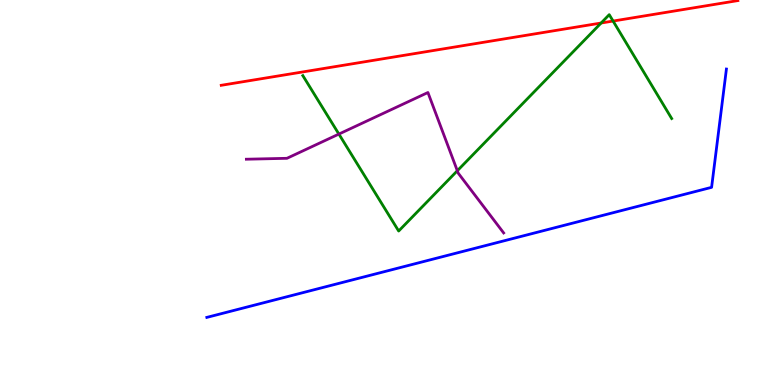[{'lines': ['blue', 'red'], 'intersections': []}, {'lines': ['green', 'red'], 'intersections': [{'x': 7.76, 'y': 9.4}, {'x': 7.91, 'y': 9.45}]}, {'lines': ['purple', 'red'], 'intersections': []}, {'lines': ['blue', 'green'], 'intersections': []}, {'lines': ['blue', 'purple'], 'intersections': []}, {'lines': ['green', 'purple'], 'intersections': [{'x': 4.37, 'y': 6.52}, {'x': 5.9, 'y': 5.57}]}]